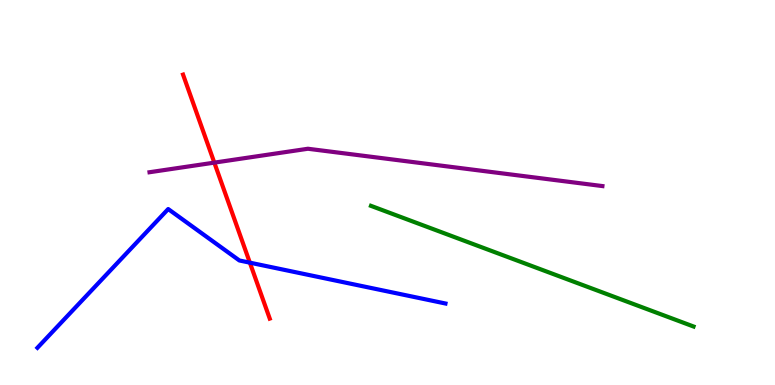[{'lines': ['blue', 'red'], 'intersections': [{'x': 3.22, 'y': 3.18}]}, {'lines': ['green', 'red'], 'intersections': []}, {'lines': ['purple', 'red'], 'intersections': [{'x': 2.77, 'y': 5.78}]}, {'lines': ['blue', 'green'], 'intersections': []}, {'lines': ['blue', 'purple'], 'intersections': []}, {'lines': ['green', 'purple'], 'intersections': []}]